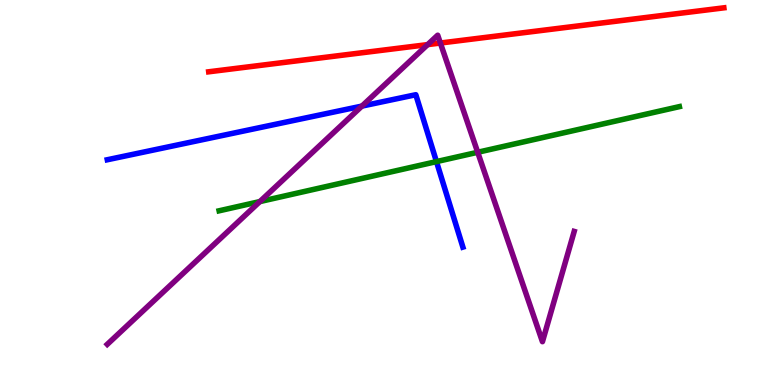[{'lines': ['blue', 'red'], 'intersections': []}, {'lines': ['green', 'red'], 'intersections': []}, {'lines': ['purple', 'red'], 'intersections': [{'x': 5.52, 'y': 8.84}, {'x': 5.68, 'y': 8.88}]}, {'lines': ['blue', 'green'], 'intersections': [{'x': 5.63, 'y': 5.8}]}, {'lines': ['blue', 'purple'], 'intersections': [{'x': 4.67, 'y': 7.24}]}, {'lines': ['green', 'purple'], 'intersections': [{'x': 3.35, 'y': 4.76}, {'x': 6.16, 'y': 6.04}]}]